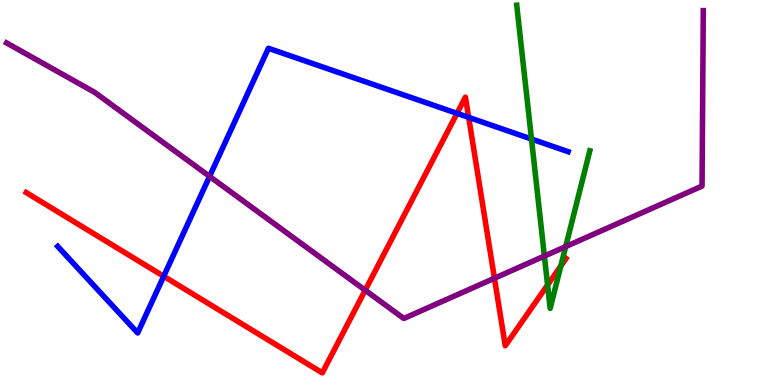[{'lines': ['blue', 'red'], 'intersections': [{'x': 2.11, 'y': 2.82}, {'x': 5.9, 'y': 7.06}, {'x': 6.05, 'y': 6.95}]}, {'lines': ['green', 'red'], 'intersections': [{'x': 7.07, 'y': 2.6}, {'x': 7.24, 'y': 3.09}]}, {'lines': ['purple', 'red'], 'intersections': [{'x': 4.71, 'y': 2.46}, {'x': 6.38, 'y': 2.77}]}, {'lines': ['blue', 'green'], 'intersections': [{'x': 6.86, 'y': 6.39}]}, {'lines': ['blue', 'purple'], 'intersections': [{'x': 2.7, 'y': 5.42}]}, {'lines': ['green', 'purple'], 'intersections': [{'x': 7.02, 'y': 3.35}, {'x': 7.3, 'y': 3.6}]}]